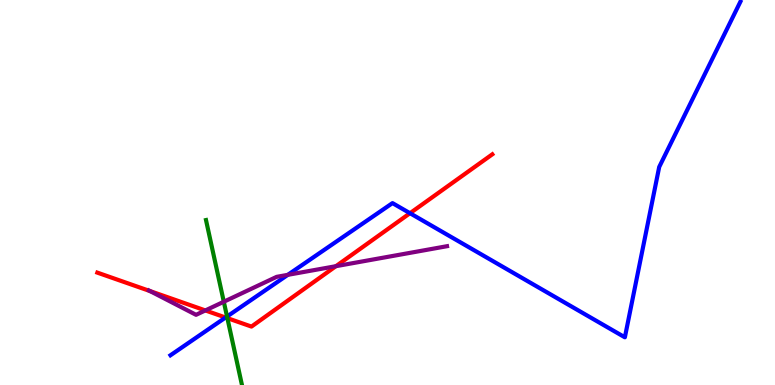[{'lines': ['blue', 'red'], 'intersections': [{'x': 2.91, 'y': 1.75}, {'x': 5.29, 'y': 4.46}]}, {'lines': ['green', 'red'], 'intersections': [{'x': 2.93, 'y': 1.74}]}, {'lines': ['purple', 'red'], 'intersections': [{'x': 1.94, 'y': 2.44}, {'x': 2.65, 'y': 1.94}, {'x': 4.33, 'y': 3.09}]}, {'lines': ['blue', 'green'], 'intersections': [{'x': 2.93, 'y': 1.78}]}, {'lines': ['blue', 'purple'], 'intersections': [{'x': 3.71, 'y': 2.86}]}, {'lines': ['green', 'purple'], 'intersections': [{'x': 2.89, 'y': 2.16}]}]